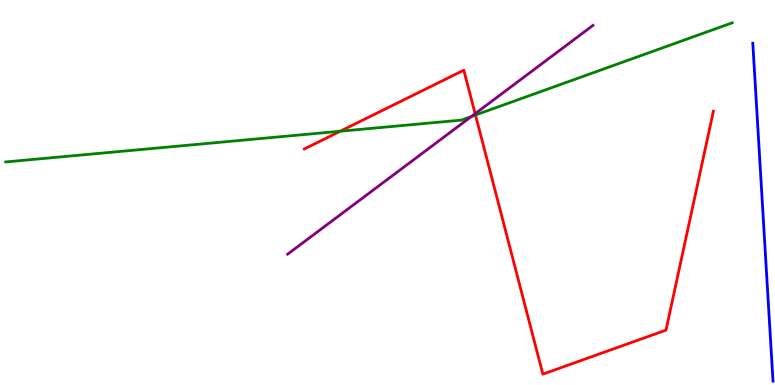[{'lines': ['blue', 'red'], 'intersections': []}, {'lines': ['green', 'red'], 'intersections': [{'x': 4.39, 'y': 6.59}, {'x': 6.14, 'y': 7.01}]}, {'lines': ['purple', 'red'], 'intersections': [{'x': 6.13, 'y': 7.05}]}, {'lines': ['blue', 'green'], 'intersections': []}, {'lines': ['blue', 'purple'], 'intersections': []}, {'lines': ['green', 'purple'], 'intersections': [{'x': 6.08, 'y': 6.97}]}]